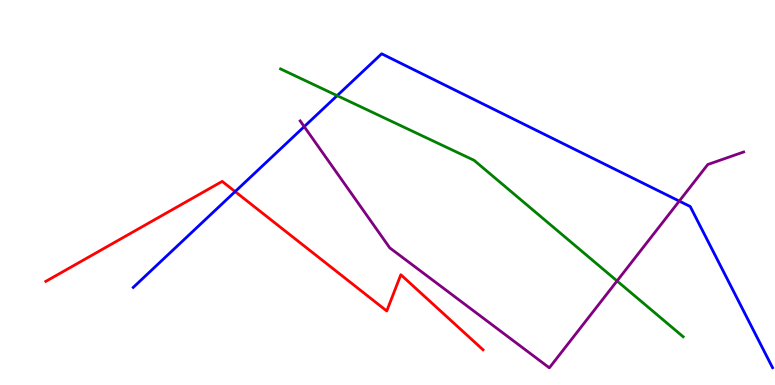[{'lines': ['blue', 'red'], 'intersections': [{'x': 3.03, 'y': 5.02}]}, {'lines': ['green', 'red'], 'intersections': []}, {'lines': ['purple', 'red'], 'intersections': []}, {'lines': ['blue', 'green'], 'intersections': [{'x': 4.35, 'y': 7.52}]}, {'lines': ['blue', 'purple'], 'intersections': [{'x': 3.93, 'y': 6.71}, {'x': 8.76, 'y': 4.78}]}, {'lines': ['green', 'purple'], 'intersections': [{'x': 7.96, 'y': 2.7}]}]